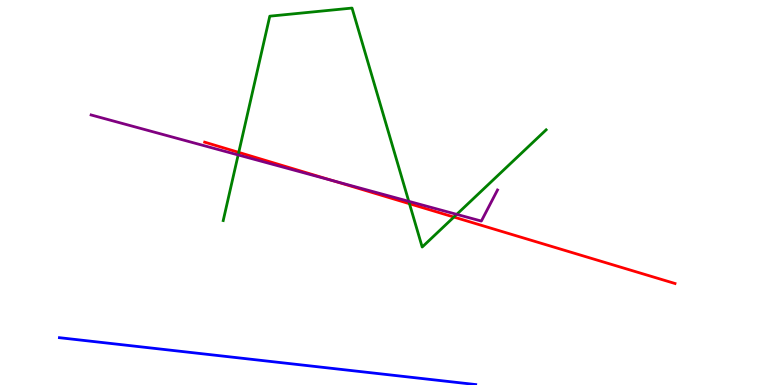[{'lines': ['blue', 'red'], 'intersections': []}, {'lines': ['green', 'red'], 'intersections': [{'x': 3.08, 'y': 6.04}, {'x': 5.28, 'y': 4.71}, {'x': 5.86, 'y': 4.36}]}, {'lines': ['purple', 'red'], 'intersections': [{'x': 4.3, 'y': 5.31}]}, {'lines': ['blue', 'green'], 'intersections': []}, {'lines': ['blue', 'purple'], 'intersections': []}, {'lines': ['green', 'purple'], 'intersections': [{'x': 3.07, 'y': 5.98}, {'x': 5.27, 'y': 4.77}, {'x': 5.89, 'y': 4.43}]}]